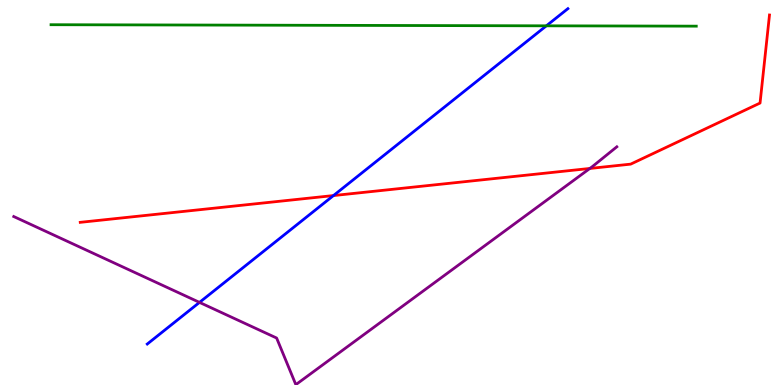[{'lines': ['blue', 'red'], 'intersections': [{'x': 4.3, 'y': 4.92}]}, {'lines': ['green', 'red'], 'intersections': []}, {'lines': ['purple', 'red'], 'intersections': [{'x': 7.61, 'y': 5.62}]}, {'lines': ['blue', 'green'], 'intersections': [{'x': 7.05, 'y': 9.33}]}, {'lines': ['blue', 'purple'], 'intersections': [{'x': 2.57, 'y': 2.15}]}, {'lines': ['green', 'purple'], 'intersections': []}]